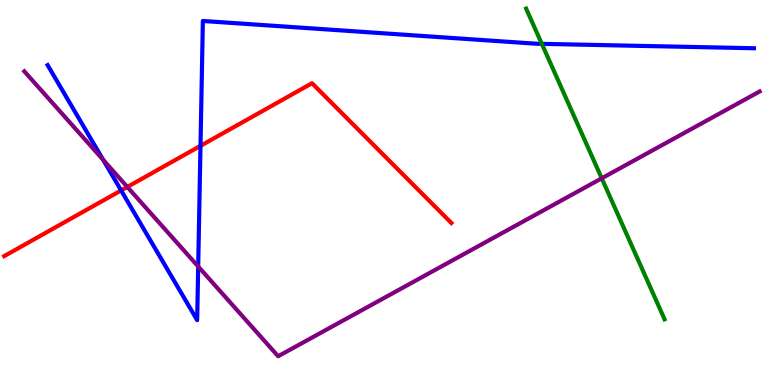[{'lines': ['blue', 'red'], 'intersections': [{'x': 1.56, 'y': 5.05}, {'x': 2.59, 'y': 6.21}]}, {'lines': ['green', 'red'], 'intersections': []}, {'lines': ['purple', 'red'], 'intersections': [{'x': 1.64, 'y': 5.14}]}, {'lines': ['blue', 'green'], 'intersections': [{'x': 6.99, 'y': 8.86}]}, {'lines': ['blue', 'purple'], 'intersections': [{'x': 1.33, 'y': 5.85}, {'x': 2.56, 'y': 3.08}]}, {'lines': ['green', 'purple'], 'intersections': [{'x': 7.76, 'y': 5.37}]}]